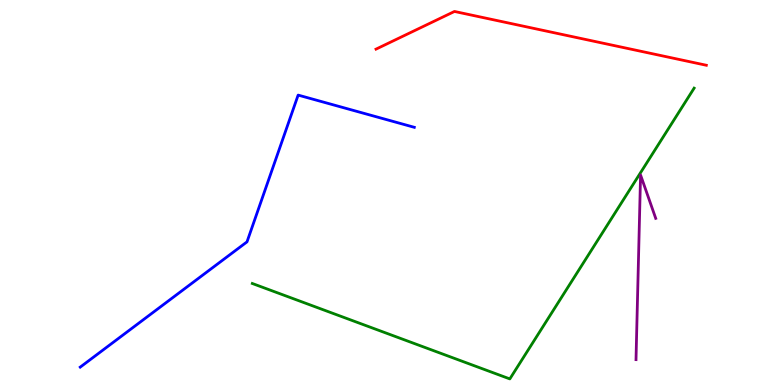[{'lines': ['blue', 'red'], 'intersections': []}, {'lines': ['green', 'red'], 'intersections': []}, {'lines': ['purple', 'red'], 'intersections': []}, {'lines': ['blue', 'green'], 'intersections': []}, {'lines': ['blue', 'purple'], 'intersections': []}, {'lines': ['green', 'purple'], 'intersections': []}]